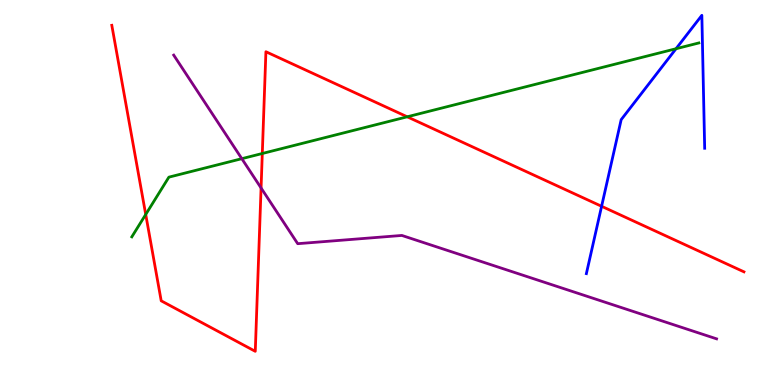[{'lines': ['blue', 'red'], 'intersections': [{'x': 7.76, 'y': 4.64}]}, {'lines': ['green', 'red'], 'intersections': [{'x': 1.88, 'y': 4.43}, {'x': 3.38, 'y': 6.01}, {'x': 5.25, 'y': 6.97}]}, {'lines': ['purple', 'red'], 'intersections': [{'x': 3.37, 'y': 5.12}]}, {'lines': ['blue', 'green'], 'intersections': [{'x': 8.72, 'y': 8.73}]}, {'lines': ['blue', 'purple'], 'intersections': []}, {'lines': ['green', 'purple'], 'intersections': [{'x': 3.12, 'y': 5.88}]}]